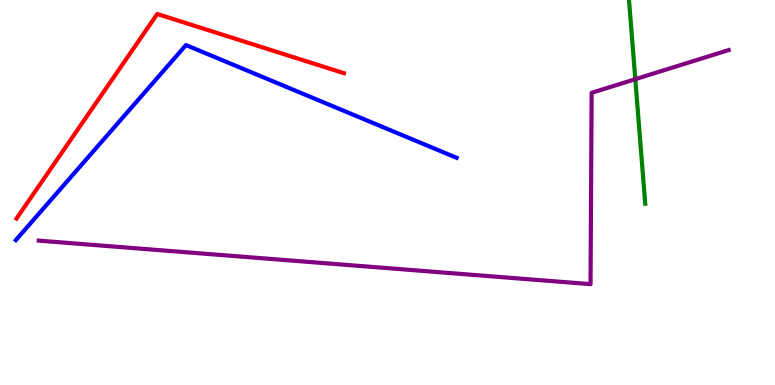[{'lines': ['blue', 'red'], 'intersections': []}, {'lines': ['green', 'red'], 'intersections': []}, {'lines': ['purple', 'red'], 'intersections': []}, {'lines': ['blue', 'green'], 'intersections': []}, {'lines': ['blue', 'purple'], 'intersections': []}, {'lines': ['green', 'purple'], 'intersections': [{'x': 8.2, 'y': 7.94}]}]